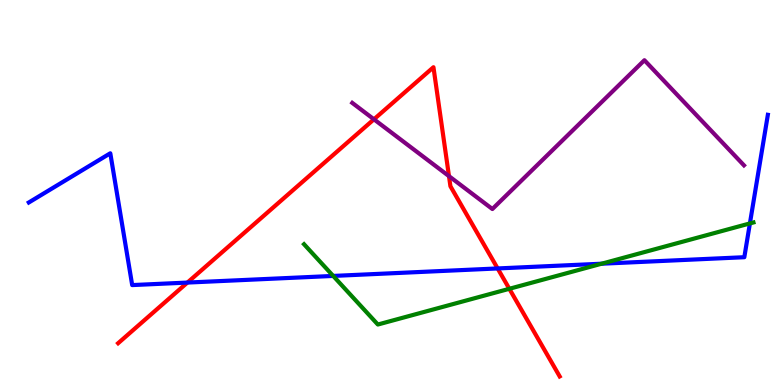[{'lines': ['blue', 'red'], 'intersections': [{'x': 2.42, 'y': 2.66}, {'x': 6.42, 'y': 3.03}]}, {'lines': ['green', 'red'], 'intersections': [{'x': 6.57, 'y': 2.5}]}, {'lines': ['purple', 'red'], 'intersections': [{'x': 4.83, 'y': 6.9}, {'x': 5.79, 'y': 5.42}]}, {'lines': ['blue', 'green'], 'intersections': [{'x': 4.3, 'y': 2.83}, {'x': 7.76, 'y': 3.15}, {'x': 9.68, 'y': 4.2}]}, {'lines': ['blue', 'purple'], 'intersections': []}, {'lines': ['green', 'purple'], 'intersections': []}]